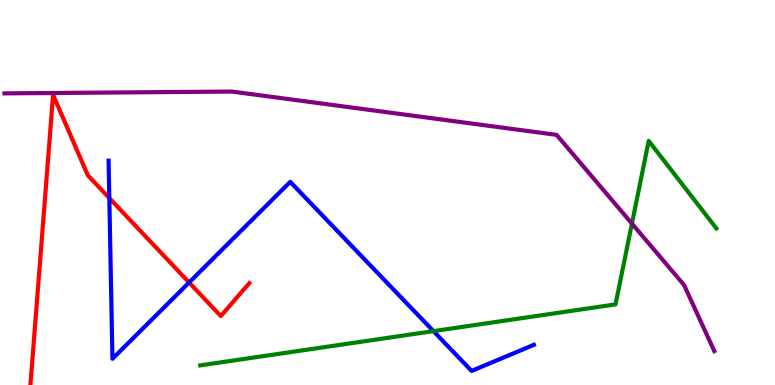[{'lines': ['blue', 'red'], 'intersections': [{'x': 1.41, 'y': 4.86}, {'x': 2.44, 'y': 2.66}]}, {'lines': ['green', 'red'], 'intersections': []}, {'lines': ['purple', 'red'], 'intersections': []}, {'lines': ['blue', 'green'], 'intersections': [{'x': 5.59, 'y': 1.4}]}, {'lines': ['blue', 'purple'], 'intersections': []}, {'lines': ['green', 'purple'], 'intersections': [{'x': 8.15, 'y': 4.19}]}]